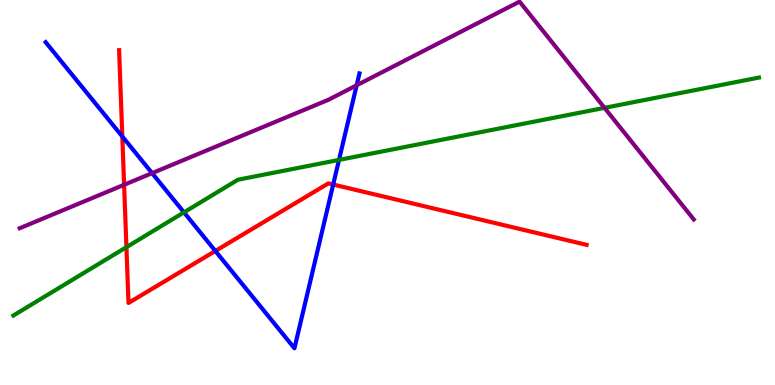[{'lines': ['blue', 'red'], 'intersections': [{'x': 1.58, 'y': 6.45}, {'x': 2.78, 'y': 3.48}, {'x': 4.3, 'y': 5.21}]}, {'lines': ['green', 'red'], 'intersections': [{'x': 1.63, 'y': 3.58}]}, {'lines': ['purple', 'red'], 'intersections': [{'x': 1.6, 'y': 5.2}]}, {'lines': ['blue', 'green'], 'intersections': [{'x': 2.37, 'y': 4.48}, {'x': 4.37, 'y': 5.85}]}, {'lines': ['blue', 'purple'], 'intersections': [{'x': 1.96, 'y': 5.5}, {'x': 4.6, 'y': 7.78}]}, {'lines': ['green', 'purple'], 'intersections': [{'x': 7.8, 'y': 7.2}]}]